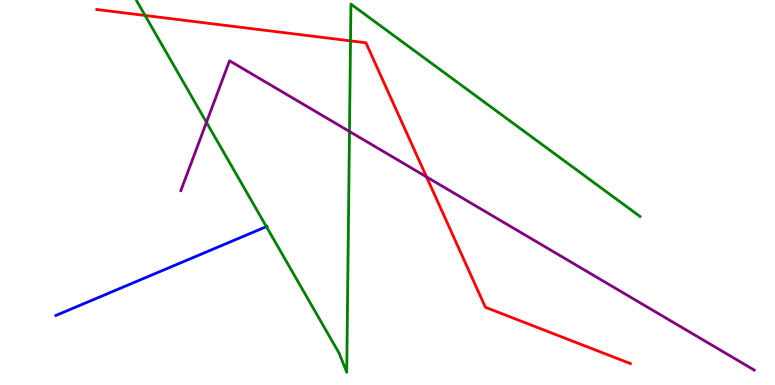[{'lines': ['blue', 'red'], 'intersections': []}, {'lines': ['green', 'red'], 'intersections': [{'x': 1.87, 'y': 9.6}, {'x': 4.52, 'y': 8.94}]}, {'lines': ['purple', 'red'], 'intersections': [{'x': 5.5, 'y': 5.41}]}, {'lines': ['blue', 'green'], 'intersections': [{'x': 3.44, 'y': 4.11}]}, {'lines': ['blue', 'purple'], 'intersections': []}, {'lines': ['green', 'purple'], 'intersections': [{'x': 2.66, 'y': 6.82}, {'x': 4.51, 'y': 6.58}]}]